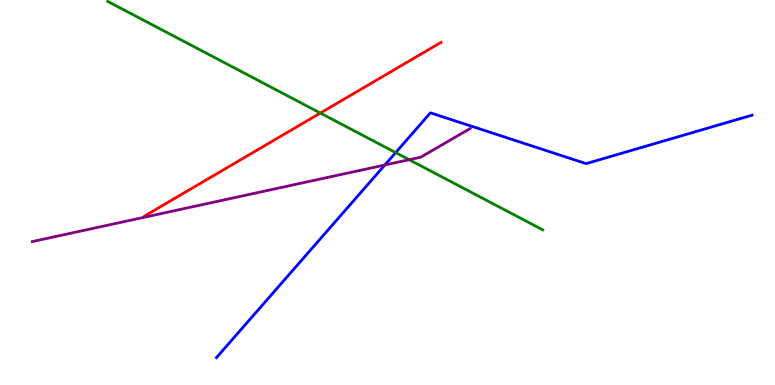[{'lines': ['blue', 'red'], 'intersections': []}, {'lines': ['green', 'red'], 'intersections': [{'x': 4.13, 'y': 7.06}]}, {'lines': ['purple', 'red'], 'intersections': []}, {'lines': ['blue', 'green'], 'intersections': [{'x': 5.11, 'y': 6.04}]}, {'lines': ['blue', 'purple'], 'intersections': [{'x': 4.97, 'y': 5.71}]}, {'lines': ['green', 'purple'], 'intersections': [{'x': 5.28, 'y': 5.85}]}]